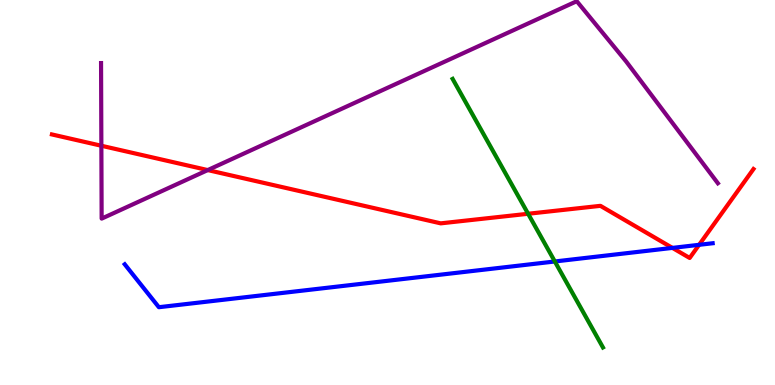[{'lines': ['blue', 'red'], 'intersections': [{'x': 8.68, 'y': 3.56}, {'x': 9.02, 'y': 3.64}]}, {'lines': ['green', 'red'], 'intersections': [{'x': 6.81, 'y': 4.45}]}, {'lines': ['purple', 'red'], 'intersections': [{'x': 1.31, 'y': 6.21}, {'x': 2.68, 'y': 5.58}]}, {'lines': ['blue', 'green'], 'intersections': [{'x': 7.16, 'y': 3.21}]}, {'lines': ['blue', 'purple'], 'intersections': []}, {'lines': ['green', 'purple'], 'intersections': []}]